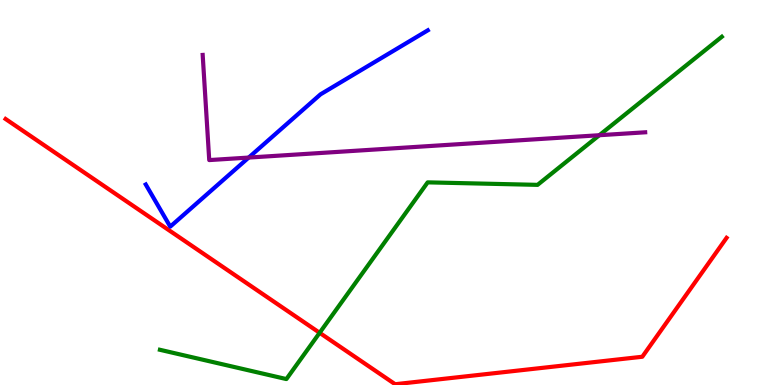[{'lines': ['blue', 'red'], 'intersections': []}, {'lines': ['green', 'red'], 'intersections': [{'x': 4.12, 'y': 1.36}]}, {'lines': ['purple', 'red'], 'intersections': []}, {'lines': ['blue', 'green'], 'intersections': []}, {'lines': ['blue', 'purple'], 'intersections': [{'x': 3.21, 'y': 5.91}]}, {'lines': ['green', 'purple'], 'intersections': [{'x': 7.73, 'y': 6.49}]}]